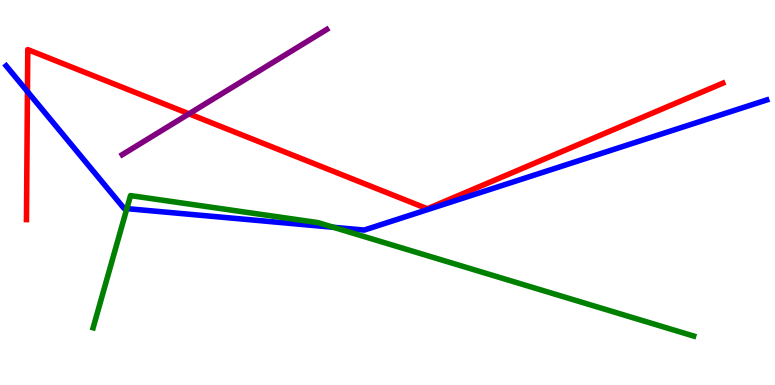[{'lines': ['blue', 'red'], 'intersections': [{'x': 0.354, 'y': 7.62}]}, {'lines': ['green', 'red'], 'intersections': []}, {'lines': ['purple', 'red'], 'intersections': [{'x': 2.44, 'y': 7.04}]}, {'lines': ['blue', 'green'], 'intersections': [{'x': 1.64, 'y': 4.58}, {'x': 4.3, 'y': 4.1}]}, {'lines': ['blue', 'purple'], 'intersections': []}, {'lines': ['green', 'purple'], 'intersections': []}]